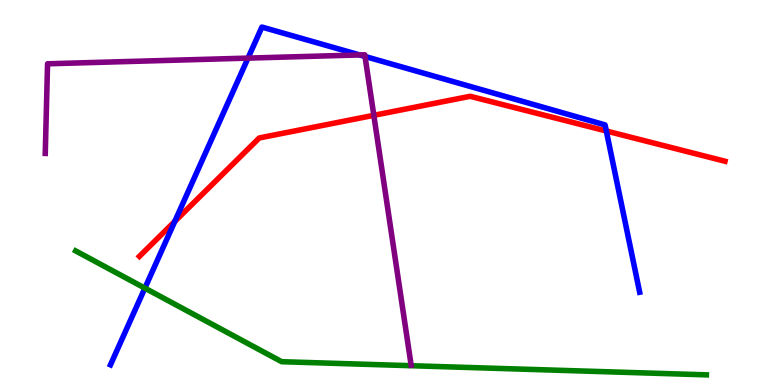[{'lines': ['blue', 'red'], 'intersections': [{'x': 2.26, 'y': 4.25}, {'x': 7.82, 'y': 6.6}]}, {'lines': ['green', 'red'], 'intersections': []}, {'lines': ['purple', 'red'], 'intersections': [{'x': 4.82, 'y': 7.0}]}, {'lines': ['blue', 'green'], 'intersections': [{'x': 1.87, 'y': 2.52}]}, {'lines': ['blue', 'purple'], 'intersections': [{'x': 3.2, 'y': 8.49}, {'x': 4.64, 'y': 8.57}, {'x': 4.71, 'y': 8.53}]}, {'lines': ['green', 'purple'], 'intersections': []}]